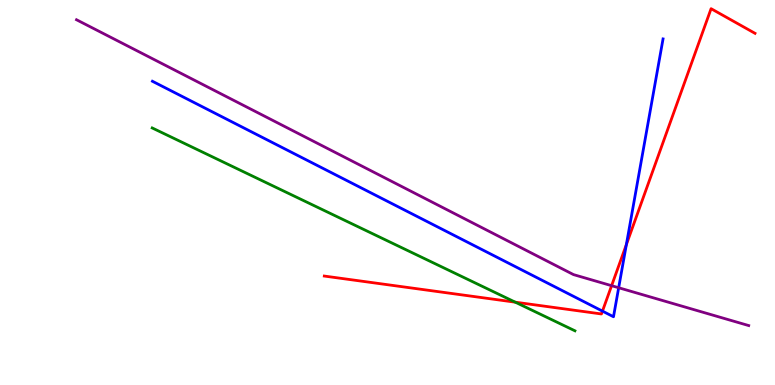[{'lines': ['blue', 'red'], 'intersections': [{'x': 7.77, 'y': 1.92}, {'x': 8.08, 'y': 3.65}]}, {'lines': ['green', 'red'], 'intersections': [{'x': 6.65, 'y': 2.15}]}, {'lines': ['purple', 'red'], 'intersections': [{'x': 7.89, 'y': 2.58}]}, {'lines': ['blue', 'green'], 'intersections': []}, {'lines': ['blue', 'purple'], 'intersections': [{'x': 7.98, 'y': 2.53}]}, {'lines': ['green', 'purple'], 'intersections': []}]